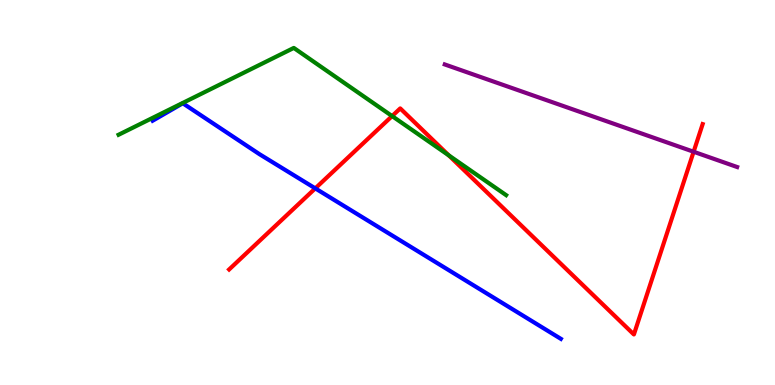[{'lines': ['blue', 'red'], 'intersections': [{'x': 4.07, 'y': 5.11}]}, {'lines': ['green', 'red'], 'intersections': [{'x': 5.06, 'y': 6.99}, {'x': 5.79, 'y': 5.96}]}, {'lines': ['purple', 'red'], 'intersections': [{'x': 8.95, 'y': 6.06}]}, {'lines': ['blue', 'green'], 'intersections': []}, {'lines': ['blue', 'purple'], 'intersections': []}, {'lines': ['green', 'purple'], 'intersections': []}]